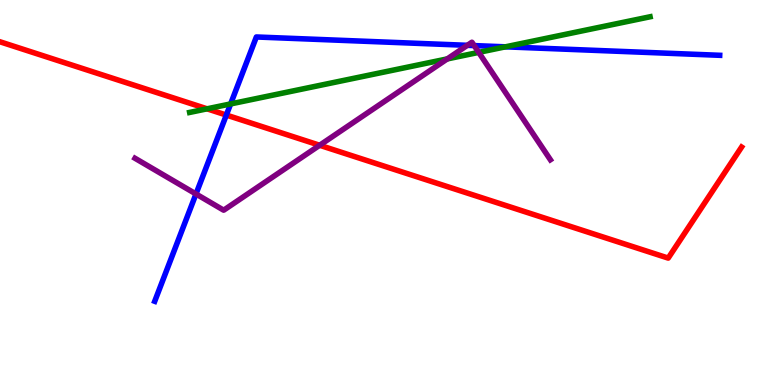[{'lines': ['blue', 'red'], 'intersections': [{'x': 2.92, 'y': 7.01}]}, {'lines': ['green', 'red'], 'intersections': [{'x': 2.67, 'y': 7.17}]}, {'lines': ['purple', 'red'], 'intersections': [{'x': 4.12, 'y': 6.23}]}, {'lines': ['blue', 'green'], 'intersections': [{'x': 2.98, 'y': 7.3}, {'x': 6.52, 'y': 8.78}]}, {'lines': ['blue', 'purple'], 'intersections': [{'x': 2.53, 'y': 4.96}, {'x': 6.03, 'y': 8.82}, {'x': 6.12, 'y': 8.82}]}, {'lines': ['green', 'purple'], 'intersections': [{'x': 5.77, 'y': 8.47}, {'x': 6.18, 'y': 8.64}]}]